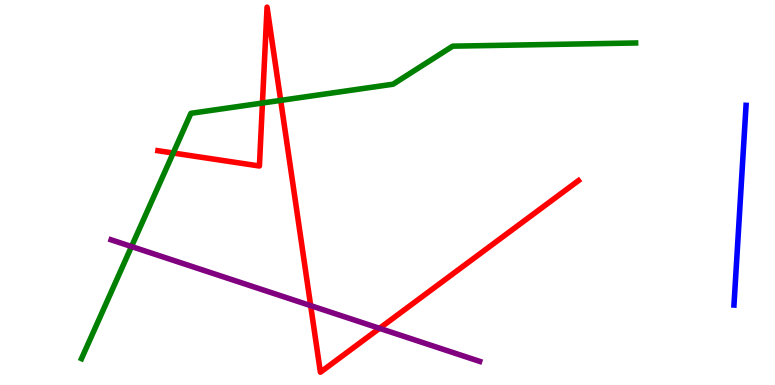[{'lines': ['blue', 'red'], 'intersections': []}, {'lines': ['green', 'red'], 'intersections': [{'x': 2.24, 'y': 6.03}, {'x': 3.39, 'y': 7.32}, {'x': 3.62, 'y': 7.39}]}, {'lines': ['purple', 'red'], 'intersections': [{'x': 4.01, 'y': 2.06}, {'x': 4.9, 'y': 1.47}]}, {'lines': ['blue', 'green'], 'intersections': []}, {'lines': ['blue', 'purple'], 'intersections': []}, {'lines': ['green', 'purple'], 'intersections': [{'x': 1.7, 'y': 3.6}]}]